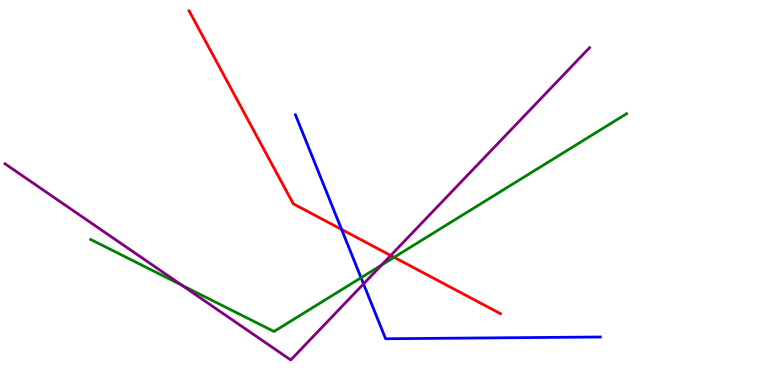[{'lines': ['blue', 'red'], 'intersections': [{'x': 4.41, 'y': 4.04}]}, {'lines': ['green', 'red'], 'intersections': [{'x': 5.09, 'y': 3.32}]}, {'lines': ['purple', 'red'], 'intersections': [{'x': 5.04, 'y': 3.36}]}, {'lines': ['blue', 'green'], 'intersections': [{'x': 4.66, 'y': 2.79}]}, {'lines': ['blue', 'purple'], 'intersections': [{'x': 4.69, 'y': 2.63}]}, {'lines': ['green', 'purple'], 'intersections': [{'x': 2.35, 'y': 2.59}, {'x': 4.92, 'y': 3.12}]}]